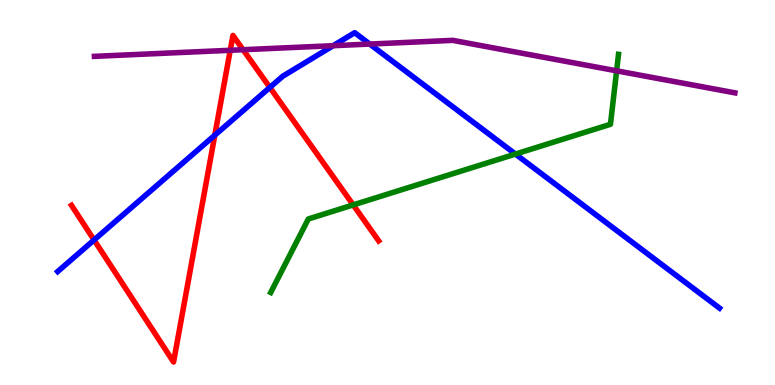[{'lines': ['blue', 'red'], 'intersections': [{'x': 1.21, 'y': 3.77}, {'x': 2.77, 'y': 6.49}, {'x': 3.48, 'y': 7.73}]}, {'lines': ['green', 'red'], 'intersections': [{'x': 4.56, 'y': 4.68}]}, {'lines': ['purple', 'red'], 'intersections': [{'x': 2.97, 'y': 8.69}, {'x': 3.14, 'y': 8.71}]}, {'lines': ['blue', 'green'], 'intersections': [{'x': 6.65, 'y': 6.0}]}, {'lines': ['blue', 'purple'], 'intersections': [{'x': 4.3, 'y': 8.81}, {'x': 4.77, 'y': 8.86}]}, {'lines': ['green', 'purple'], 'intersections': [{'x': 7.96, 'y': 8.16}]}]